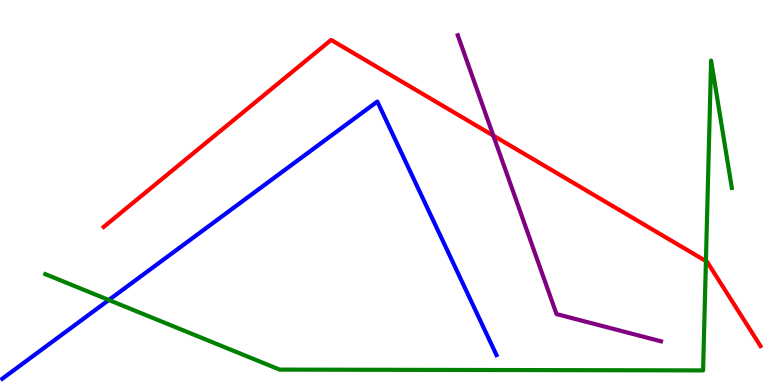[{'lines': ['blue', 'red'], 'intersections': []}, {'lines': ['green', 'red'], 'intersections': [{'x': 9.11, 'y': 3.22}]}, {'lines': ['purple', 'red'], 'intersections': [{'x': 6.37, 'y': 6.48}]}, {'lines': ['blue', 'green'], 'intersections': [{'x': 1.4, 'y': 2.21}]}, {'lines': ['blue', 'purple'], 'intersections': []}, {'lines': ['green', 'purple'], 'intersections': []}]